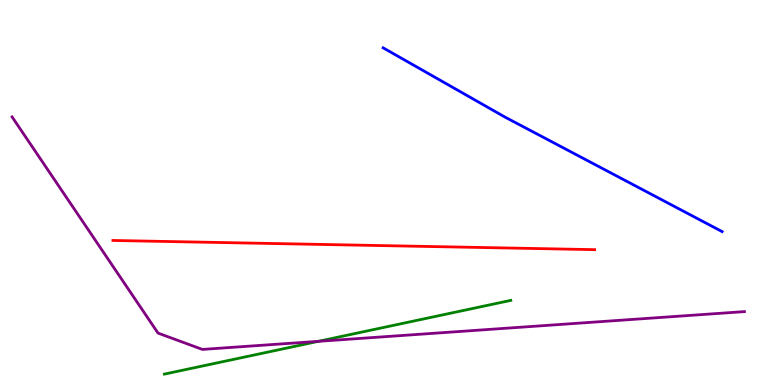[{'lines': ['blue', 'red'], 'intersections': []}, {'lines': ['green', 'red'], 'intersections': []}, {'lines': ['purple', 'red'], 'intersections': []}, {'lines': ['blue', 'green'], 'intersections': []}, {'lines': ['blue', 'purple'], 'intersections': []}, {'lines': ['green', 'purple'], 'intersections': [{'x': 4.11, 'y': 1.13}]}]